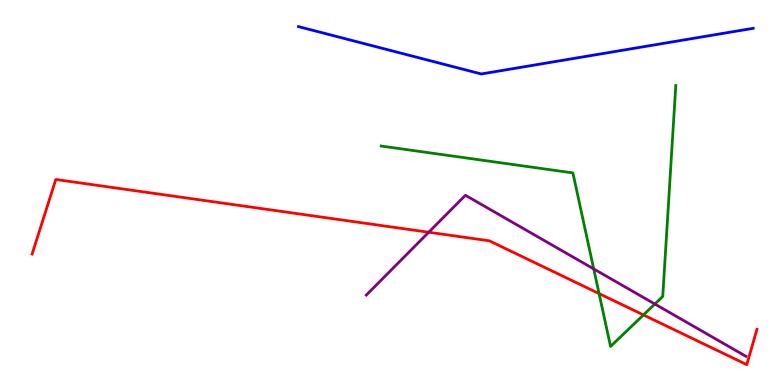[{'lines': ['blue', 'red'], 'intersections': []}, {'lines': ['green', 'red'], 'intersections': [{'x': 7.73, 'y': 2.37}, {'x': 8.3, 'y': 1.82}]}, {'lines': ['purple', 'red'], 'intersections': [{'x': 5.53, 'y': 3.97}]}, {'lines': ['blue', 'green'], 'intersections': []}, {'lines': ['blue', 'purple'], 'intersections': []}, {'lines': ['green', 'purple'], 'intersections': [{'x': 7.66, 'y': 3.01}, {'x': 8.45, 'y': 2.1}]}]